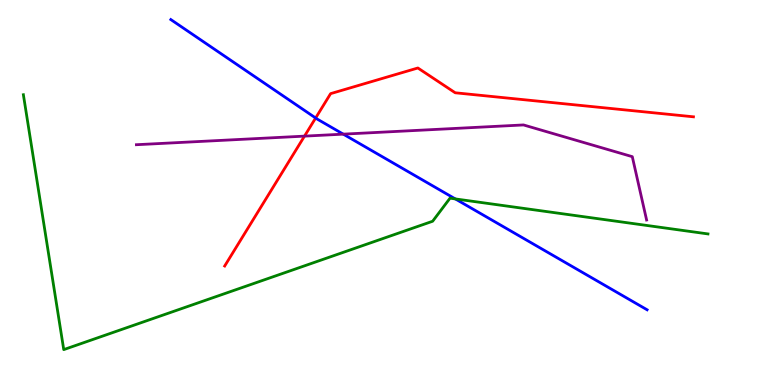[{'lines': ['blue', 'red'], 'intersections': [{'x': 4.07, 'y': 6.94}]}, {'lines': ['green', 'red'], 'intersections': []}, {'lines': ['purple', 'red'], 'intersections': [{'x': 3.93, 'y': 6.46}]}, {'lines': ['blue', 'green'], 'intersections': [{'x': 5.88, 'y': 4.83}]}, {'lines': ['blue', 'purple'], 'intersections': [{'x': 4.43, 'y': 6.52}]}, {'lines': ['green', 'purple'], 'intersections': []}]